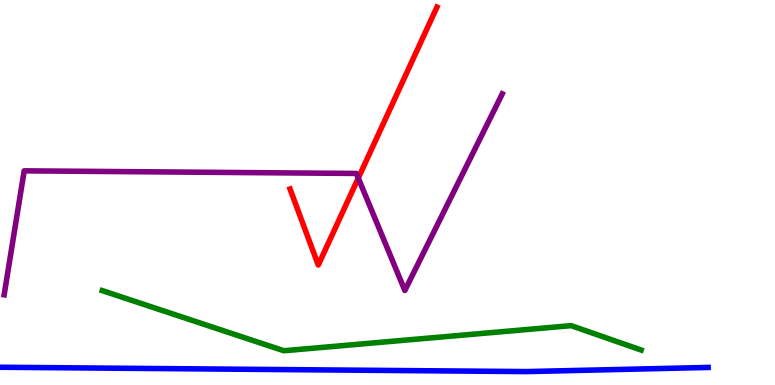[{'lines': ['blue', 'red'], 'intersections': []}, {'lines': ['green', 'red'], 'intersections': []}, {'lines': ['purple', 'red'], 'intersections': [{'x': 4.62, 'y': 5.37}]}, {'lines': ['blue', 'green'], 'intersections': []}, {'lines': ['blue', 'purple'], 'intersections': []}, {'lines': ['green', 'purple'], 'intersections': []}]